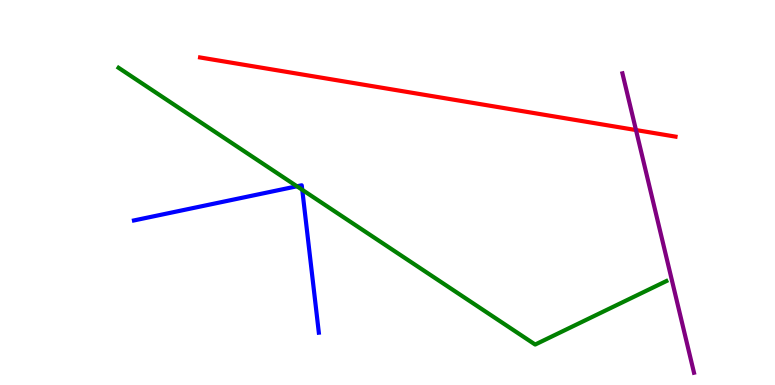[{'lines': ['blue', 'red'], 'intersections': []}, {'lines': ['green', 'red'], 'intersections': []}, {'lines': ['purple', 'red'], 'intersections': [{'x': 8.21, 'y': 6.62}]}, {'lines': ['blue', 'green'], 'intersections': [{'x': 3.83, 'y': 5.16}, {'x': 3.9, 'y': 5.07}]}, {'lines': ['blue', 'purple'], 'intersections': []}, {'lines': ['green', 'purple'], 'intersections': []}]